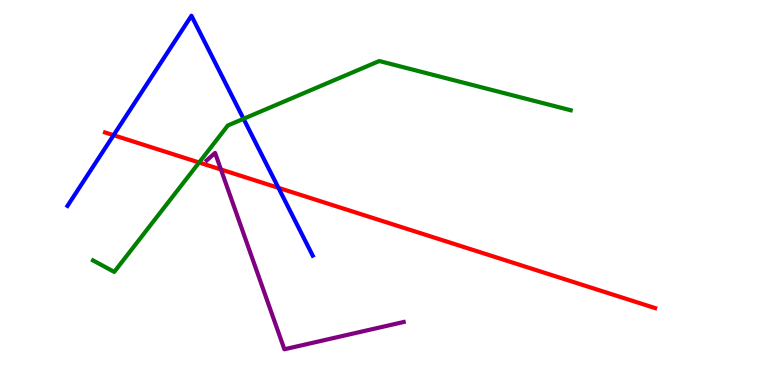[{'lines': ['blue', 'red'], 'intersections': [{'x': 1.47, 'y': 6.49}, {'x': 3.59, 'y': 5.12}]}, {'lines': ['green', 'red'], 'intersections': [{'x': 2.57, 'y': 5.78}]}, {'lines': ['purple', 'red'], 'intersections': [{'x': 2.85, 'y': 5.6}]}, {'lines': ['blue', 'green'], 'intersections': [{'x': 3.14, 'y': 6.91}]}, {'lines': ['blue', 'purple'], 'intersections': []}, {'lines': ['green', 'purple'], 'intersections': []}]